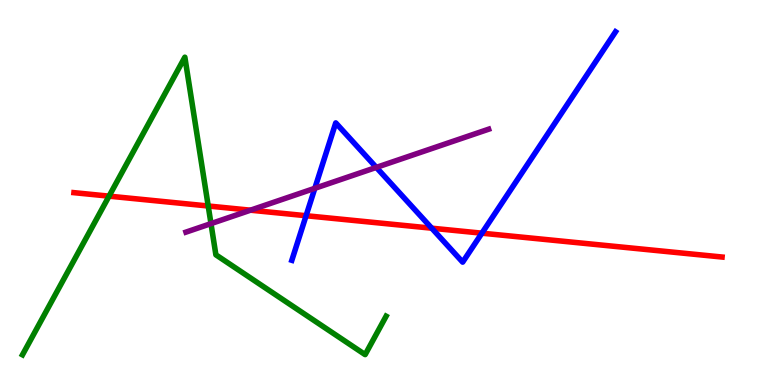[{'lines': ['blue', 'red'], 'intersections': [{'x': 3.95, 'y': 4.4}, {'x': 5.57, 'y': 4.07}, {'x': 6.22, 'y': 3.94}]}, {'lines': ['green', 'red'], 'intersections': [{'x': 1.41, 'y': 4.91}, {'x': 2.69, 'y': 4.65}]}, {'lines': ['purple', 'red'], 'intersections': [{'x': 3.23, 'y': 4.54}]}, {'lines': ['blue', 'green'], 'intersections': []}, {'lines': ['blue', 'purple'], 'intersections': [{'x': 4.06, 'y': 5.11}, {'x': 4.86, 'y': 5.65}]}, {'lines': ['green', 'purple'], 'intersections': [{'x': 2.72, 'y': 4.19}]}]